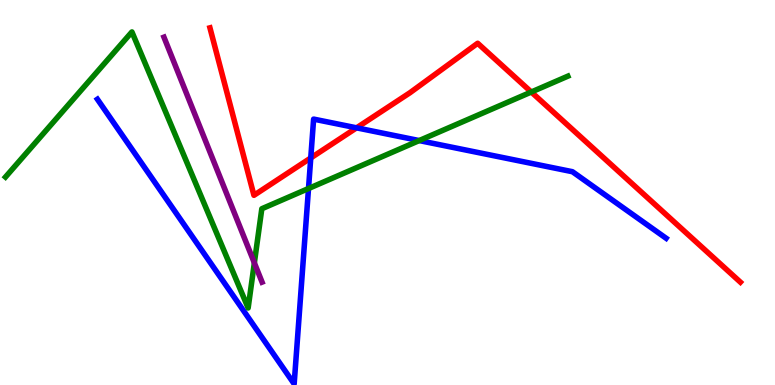[{'lines': ['blue', 'red'], 'intersections': [{'x': 4.01, 'y': 5.9}, {'x': 4.6, 'y': 6.68}]}, {'lines': ['green', 'red'], 'intersections': [{'x': 6.86, 'y': 7.61}]}, {'lines': ['purple', 'red'], 'intersections': []}, {'lines': ['blue', 'green'], 'intersections': [{'x': 3.98, 'y': 5.1}, {'x': 5.41, 'y': 6.35}]}, {'lines': ['blue', 'purple'], 'intersections': []}, {'lines': ['green', 'purple'], 'intersections': [{'x': 3.28, 'y': 3.17}]}]